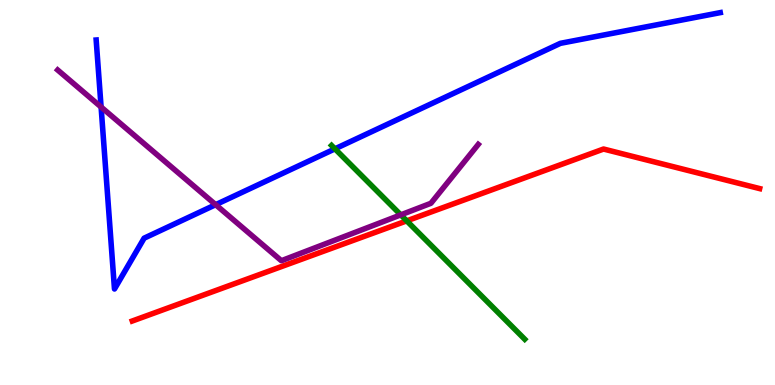[{'lines': ['blue', 'red'], 'intersections': []}, {'lines': ['green', 'red'], 'intersections': [{'x': 5.25, 'y': 4.26}]}, {'lines': ['purple', 'red'], 'intersections': []}, {'lines': ['blue', 'green'], 'intersections': [{'x': 4.32, 'y': 6.13}]}, {'lines': ['blue', 'purple'], 'intersections': [{'x': 1.3, 'y': 7.22}, {'x': 2.78, 'y': 4.68}]}, {'lines': ['green', 'purple'], 'intersections': [{'x': 5.17, 'y': 4.42}]}]